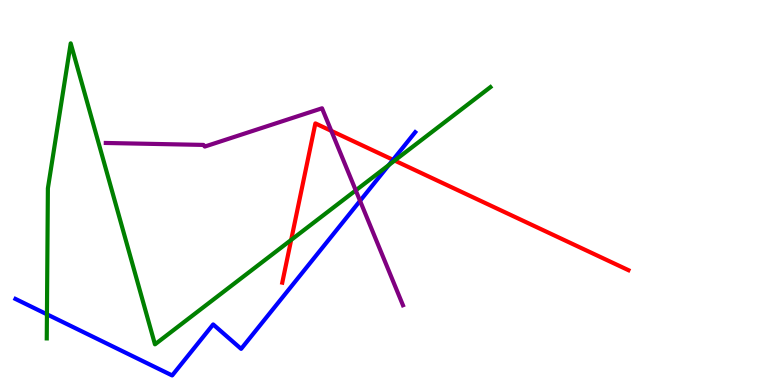[{'lines': ['blue', 'red'], 'intersections': [{'x': 5.07, 'y': 5.85}]}, {'lines': ['green', 'red'], 'intersections': [{'x': 3.76, 'y': 3.77}, {'x': 5.09, 'y': 5.83}]}, {'lines': ['purple', 'red'], 'intersections': [{'x': 4.27, 'y': 6.6}]}, {'lines': ['blue', 'green'], 'intersections': [{'x': 0.606, 'y': 1.84}, {'x': 5.02, 'y': 5.71}]}, {'lines': ['blue', 'purple'], 'intersections': [{'x': 4.65, 'y': 4.78}]}, {'lines': ['green', 'purple'], 'intersections': [{'x': 4.59, 'y': 5.05}]}]